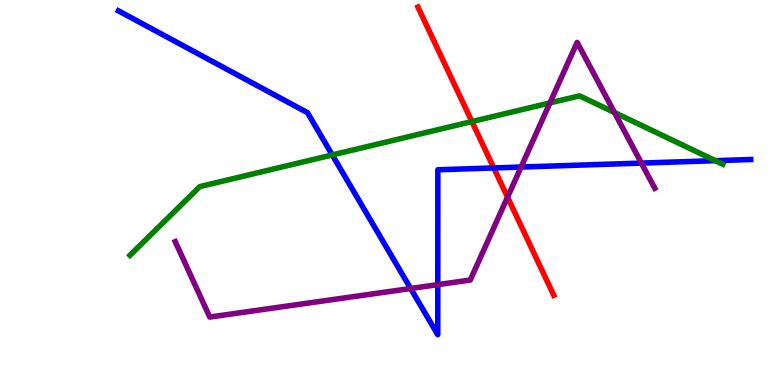[{'lines': ['blue', 'red'], 'intersections': [{'x': 6.37, 'y': 5.64}]}, {'lines': ['green', 'red'], 'intersections': [{'x': 6.09, 'y': 6.84}]}, {'lines': ['purple', 'red'], 'intersections': [{'x': 6.55, 'y': 4.88}]}, {'lines': ['blue', 'green'], 'intersections': [{'x': 4.29, 'y': 5.98}, {'x': 9.23, 'y': 5.83}]}, {'lines': ['blue', 'purple'], 'intersections': [{'x': 5.3, 'y': 2.51}, {'x': 5.65, 'y': 2.61}, {'x': 6.72, 'y': 5.66}, {'x': 8.28, 'y': 5.76}]}, {'lines': ['green', 'purple'], 'intersections': [{'x': 7.1, 'y': 7.33}, {'x': 7.93, 'y': 7.08}]}]